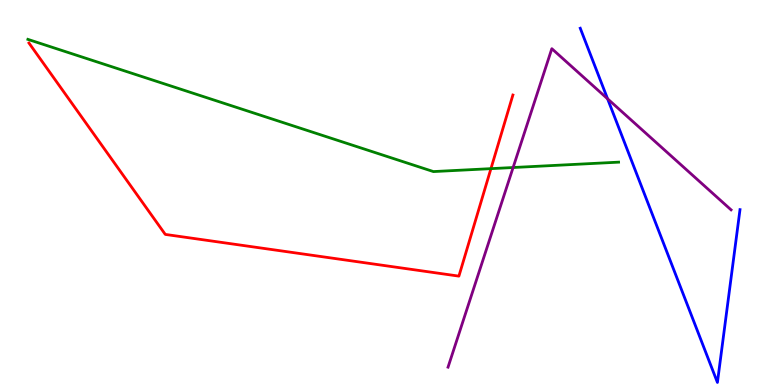[{'lines': ['blue', 'red'], 'intersections': []}, {'lines': ['green', 'red'], 'intersections': [{'x': 6.33, 'y': 5.62}]}, {'lines': ['purple', 'red'], 'intersections': []}, {'lines': ['blue', 'green'], 'intersections': []}, {'lines': ['blue', 'purple'], 'intersections': [{'x': 7.84, 'y': 7.43}]}, {'lines': ['green', 'purple'], 'intersections': [{'x': 6.62, 'y': 5.65}]}]